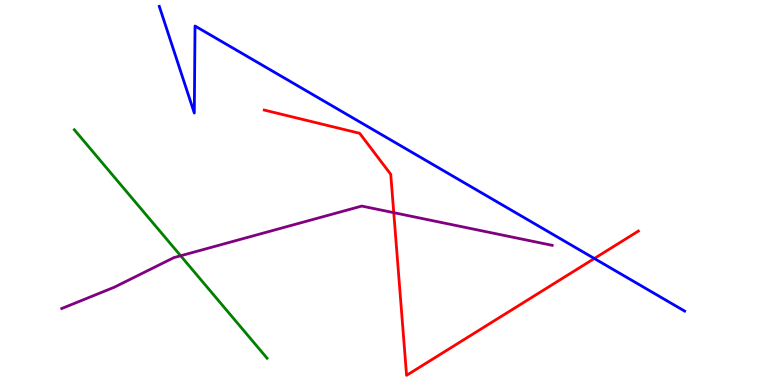[{'lines': ['blue', 'red'], 'intersections': [{'x': 7.67, 'y': 3.29}]}, {'lines': ['green', 'red'], 'intersections': []}, {'lines': ['purple', 'red'], 'intersections': [{'x': 5.08, 'y': 4.48}]}, {'lines': ['blue', 'green'], 'intersections': []}, {'lines': ['blue', 'purple'], 'intersections': []}, {'lines': ['green', 'purple'], 'intersections': [{'x': 2.33, 'y': 3.36}]}]